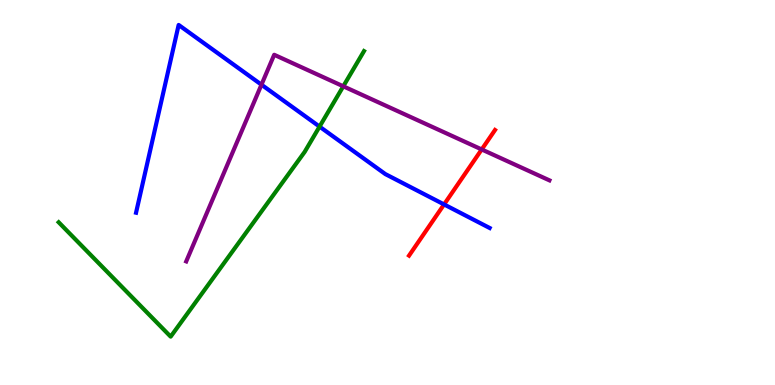[{'lines': ['blue', 'red'], 'intersections': [{'x': 5.73, 'y': 4.69}]}, {'lines': ['green', 'red'], 'intersections': []}, {'lines': ['purple', 'red'], 'intersections': [{'x': 6.22, 'y': 6.12}]}, {'lines': ['blue', 'green'], 'intersections': [{'x': 4.12, 'y': 6.71}]}, {'lines': ['blue', 'purple'], 'intersections': [{'x': 3.37, 'y': 7.8}]}, {'lines': ['green', 'purple'], 'intersections': [{'x': 4.43, 'y': 7.76}]}]